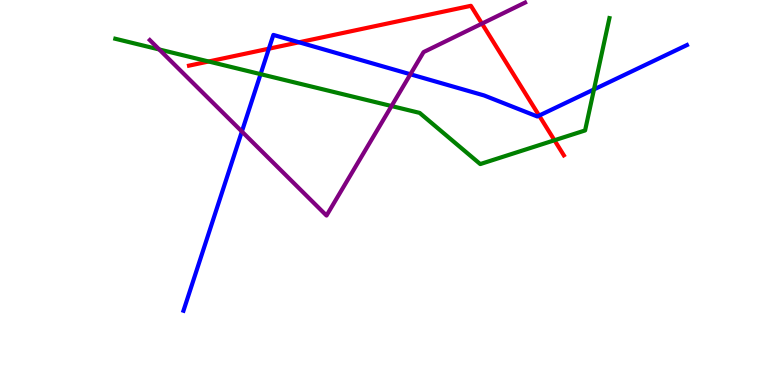[{'lines': ['blue', 'red'], 'intersections': [{'x': 3.47, 'y': 8.74}, {'x': 3.86, 'y': 8.9}, {'x': 6.96, 'y': 7.0}]}, {'lines': ['green', 'red'], 'intersections': [{'x': 2.69, 'y': 8.4}, {'x': 7.15, 'y': 6.36}]}, {'lines': ['purple', 'red'], 'intersections': [{'x': 6.22, 'y': 9.39}]}, {'lines': ['blue', 'green'], 'intersections': [{'x': 3.36, 'y': 8.07}, {'x': 7.66, 'y': 7.68}]}, {'lines': ['blue', 'purple'], 'intersections': [{'x': 3.12, 'y': 6.58}, {'x': 5.3, 'y': 8.07}]}, {'lines': ['green', 'purple'], 'intersections': [{'x': 2.05, 'y': 8.72}, {'x': 5.05, 'y': 7.25}]}]